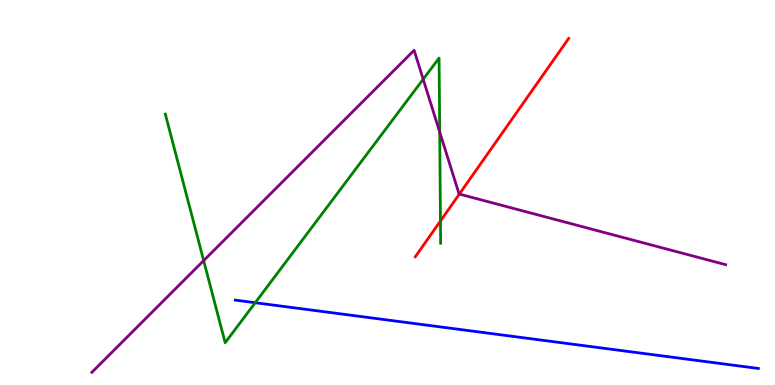[{'lines': ['blue', 'red'], 'intersections': []}, {'lines': ['green', 'red'], 'intersections': [{'x': 5.68, 'y': 4.26}]}, {'lines': ['purple', 'red'], 'intersections': [{'x': 5.93, 'y': 4.96}]}, {'lines': ['blue', 'green'], 'intersections': [{'x': 3.29, 'y': 2.14}]}, {'lines': ['blue', 'purple'], 'intersections': []}, {'lines': ['green', 'purple'], 'intersections': [{'x': 2.63, 'y': 3.23}, {'x': 5.46, 'y': 7.94}, {'x': 5.67, 'y': 6.57}]}]